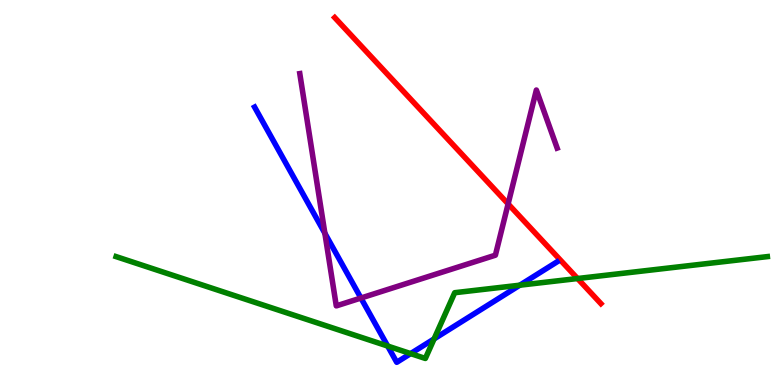[{'lines': ['blue', 'red'], 'intersections': []}, {'lines': ['green', 'red'], 'intersections': [{'x': 7.45, 'y': 2.77}]}, {'lines': ['purple', 'red'], 'intersections': [{'x': 6.56, 'y': 4.7}]}, {'lines': ['blue', 'green'], 'intersections': [{'x': 5.0, 'y': 1.01}, {'x': 5.3, 'y': 0.816}, {'x': 5.6, 'y': 1.2}, {'x': 6.71, 'y': 2.59}]}, {'lines': ['blue', 'purple'], 'intersections': [{'x': 4.19, 'y': 3.94}, {'x': 4.66, 'y': 2.26}]}, {'lines': ['green', 'purple'], 'intersections': []}]